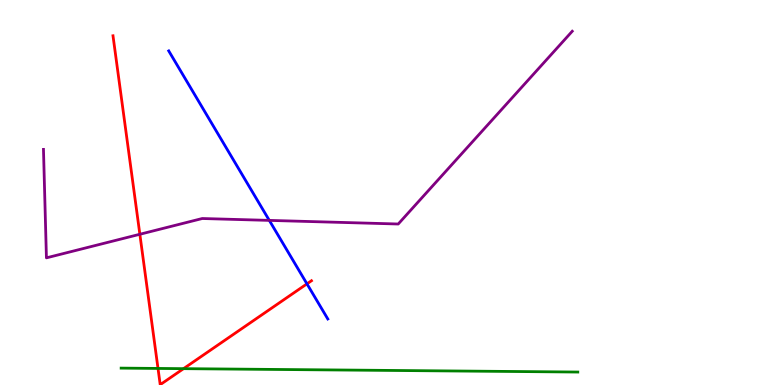[{'lines': ['blue', 'red'], 'intersections': [{'x': 3.96, 'y': 2.63}]}, {'lines': ['green', 'red'], 'intersections': [{'x': 2.04, 'y': 0.43}, {'x': 2.37, 'y': 0.424}]}, {'lines': ['purple', 'red'], 'intersections': [{'x': 1.8, 'y': 3.92}]}, {'lines': ['blue', 'green'], 'intersections': []}, {'lines': ['blue', 'purple'], 'intersections': [{'x': 3.47, 'y': 4.28}]}, {'lines': ['green', 'purple'], 'intersections': []}]